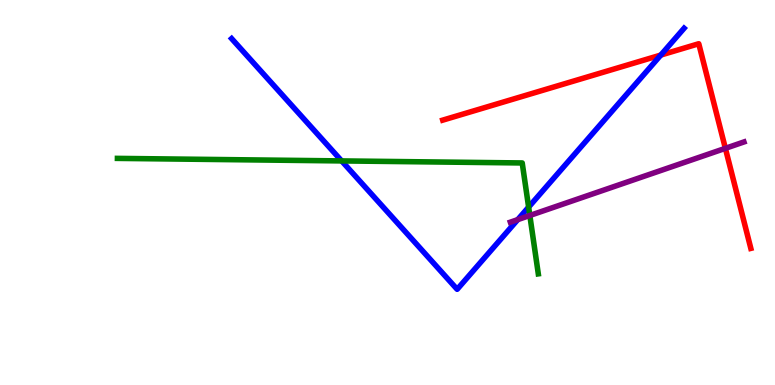[{'lines': ['blue', 'red'], 'intersections': [{'x': 8.53, 'y': 8.57}]}, {'lines': ['green', 'red'], 'intersections': []}, {'lines': ['purple', 'red'], 'intersections': [{'x': 9.36, 'y': 6.15}]}, {'lines': ['blue', 'green'], 'intersections': [{'x': 4.41, 'y': 5.82}, {'x': 6.82, 'y': 4.62}]}, {'lines': ['blue', 'purple'], 'intersections': [{'x': 6.68, 'y': 4.3}]}, {'lines': ['green', 'purple'], 'intersections': [{'x': 6.84, 'y': 4.4}]}]